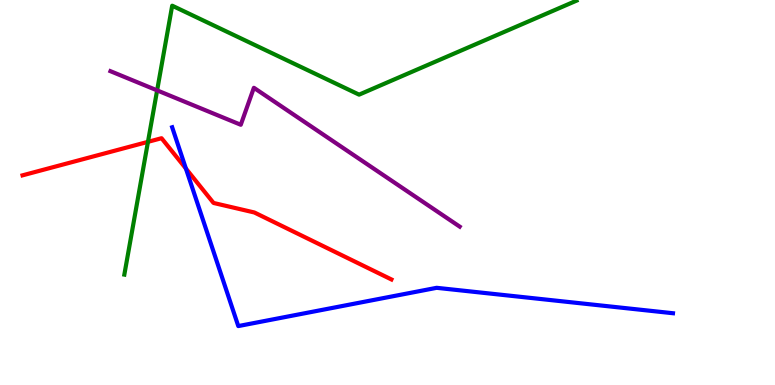[{'lines': ['blue', 'red'], 'intersections': [{'x': 2.4, 'y': 5.62}]}, {'lines': ['green', 'red'], 'intersections': [{'x': 1.91, 'y': 6.32}]}, {'lines': ['purple', 'red'], 'intersections': []}, {'lines': ['blue', 'green'], 'intersections': []}, {'lines': ['blue', 'purple'], 'intersections': []}, {'lines': ['green', 'purple'], 'intersections': [{'x': 2.03, 'y': 7.65}]}]